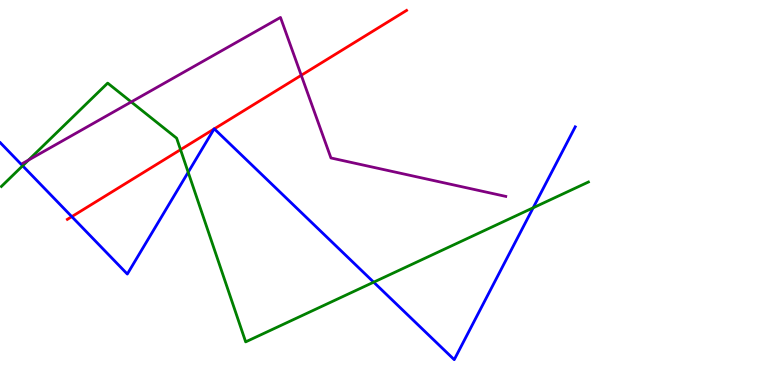[{'lines': ['blue', 'red'], 'intersections': [{'x': 0.926, 'y': 4.37}, {'x': 2.76, 'y': 6.65}, {'x': 2.77, 'y': 6.65}]}, {'lines': ['green', 'red'], 'intersections': [{'x': 2.33, 'y': 6.11}]}, {'lines': ['purple', 'red'], 'intersections': [{'x': 3.89, 'y': 8.04}]}, {'lines': ['blue', 'green'], 'intersections': [{'x': 0.292, 'y': 5.69}, {'x': 2.43, 'y': 5.53}, {'x': 4.82, 'y': 2.67}, {'x': 6.88, 'y': 4.6}]}, {'lines': ['blue', 'purple'], 'intersections': []}, {'lines': ['green', 'purple'], 'intersections': [{'x': 0.368, 'y': 5.84}, {'x': 1.69, 'y': 7.35}]}]